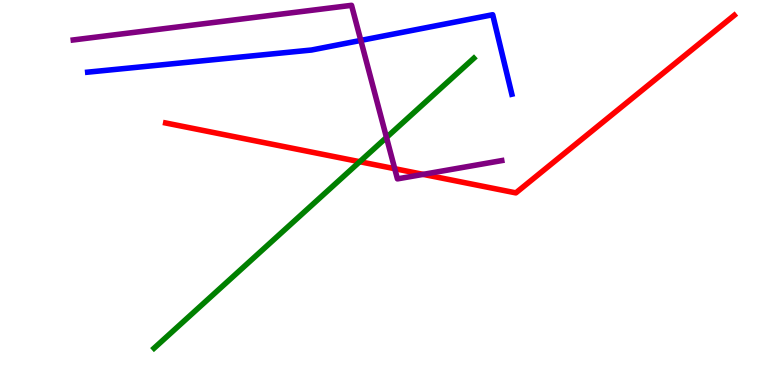[{'lines': ['blue', 'red'], 'intersections': []}, {'lines': ['green', 'red'], 'intersections': [{'x': 4.64, 'y': 5.8}]}, {'lines': ['purple', 'red'], 'intersections': [{'x': 5.09, 'y': 5.62}, {'x': 5.46, 'y': 5.47}]}, {'lines': ['blue', 'green'], 'intersections': []}, {'lines': ['blue', 'purple'], 'intersections': [{'x': 4.66, 'y': 8.95}]}, {'lines': ['green', 'purple'], 'intersections': [{'x': 4.99, 'y': 6.43}]}]